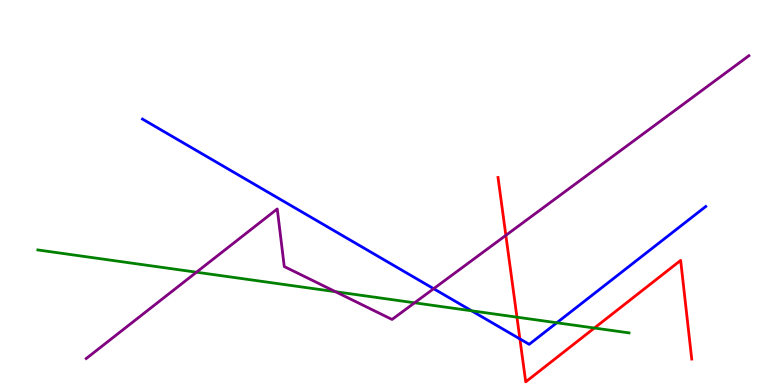[{'lines': ['blue', 'red'], 'intersections': [{'x': 6.71, 'y': 1.2}]}, {'lines': ['green', 'red'], 'intersections': [{'x': 6.67, 'y': 1.76}, {'x': 7.67, 'y': 1.48}]}, {'lines': ['purple', 'red'], 'intersections': [{'x': 6.53, 'y': 3.89}]}, {'lines': ['blue', 'green'], 'intersections': [{'x': 6.09, 'y': 1.93}, {'x': 7.18, 'y': 1.62}]}, {'lines': ['blue', 'purple'], 'intersections': [{'x': 5.6, 'y': 2.5}]}, {'lines': ['green', 'purple'], 'intersections': [{'x': 2.54, 'y': 2.93}, {'x': 4.33, 'y': 2.42}, {'x': 5.35, 'y': 2.13}]}]